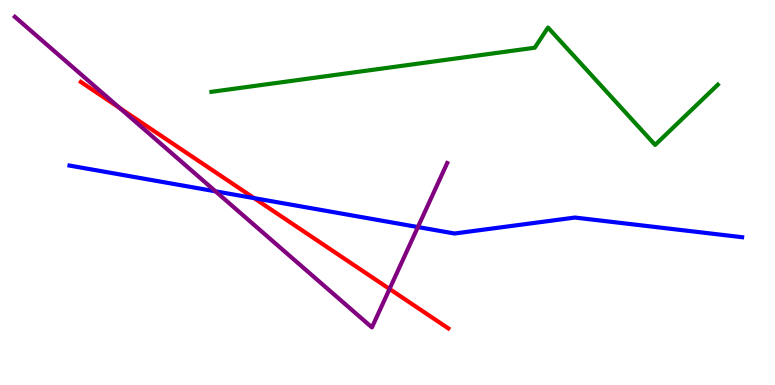[{'lines': ['blue', 'red'], 'intersections': [{'x': 3.28, 'y': 4.85}]}, {'lines': ['green', 'red'], 'intersections': []}, {'lines': ['purple', 'red'], 'intersections': [{'x': 1.54, 'y': 7.19}, {'x': 5.03, 'y': 2.49}]}, {'lines': ['blue', 'green'], 'intersections': []}, {'lines': ['blue', 'purple'], 'intersections': [{'x': 2.78, 'y': 5.03}, {'x': 5.39, 'y': 4.1}]}, {'lines': ['green', 'purple'], 'intersections': []}]